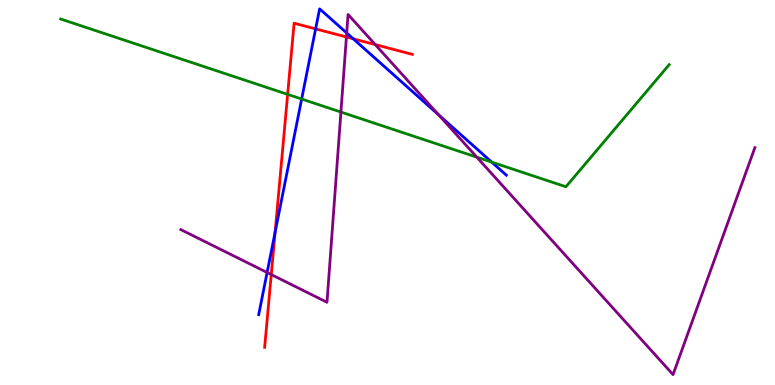[{'lines': ['blue', 'red'], 'intersections': [{'x': 3.55, 'y': 3.97}, {'x': 4.07, 'y': 9.25}, {'x': 4.56, 'y': 8.99}]}, {'lines': ['green', 'red'], 'intersections': [{'x': 3.71, 'y': 7.55}]}, {'lines': ['purple', 'red'], 'intersections': [{'x': 3.5, 'y': 2.87}, {'x': 4.47, 'y': 9.04}, {'x': 4.84, 'y': 8.84}]}, {'lines': ['blue', 'green'], 'intersections': [{'x': 3.89, 'y': 7.43}, {'x': 6.34, 'y': 5.79}]}, {'lines': ['blue', 'purple'], 'intersections': [{'x': 3.45, 'y': 2.92}, {'x': 4.47, 'y': 9.14}, {'x': 5.66, 'y': 7.02}]}, {'lines': ['green', 'purple'], 'intersections': [{'x': 4.4, 'y': 7.09}, {'x': 6.15, 'y': 5.92}]}]